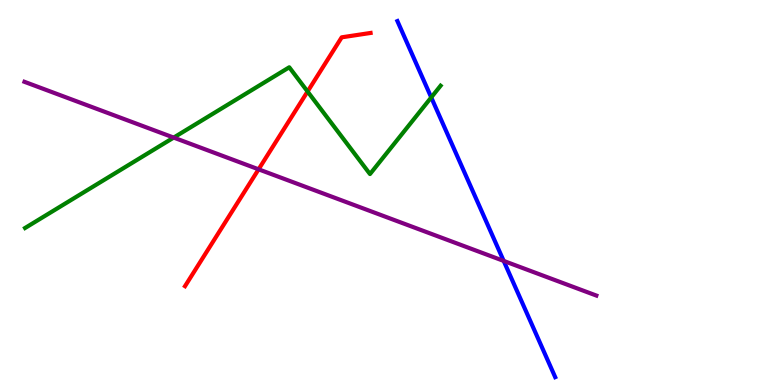[{'lines': ['blue', 'red'], 'intersections': []}, {'lines': ['green', 'red'], 'intersections': [{'x': 3.97, 'y': 7.62}]}, {'lines': ['purple', 'red'], 'intersections': [{'x': 3.34, 'y': 5.6}]}, {'lines': ['blue', 'green'], 'intersections': [{'x': 5.56, 'y': 7.47}]}, {'lines': ['blue', 'purple'], 'intersections': [{'x': 6.5, 'y': 3.22}]}, {'lines': ['green', 'purple'], 'intersections': [{'x': 2.24, 'y': 6.43}]}]